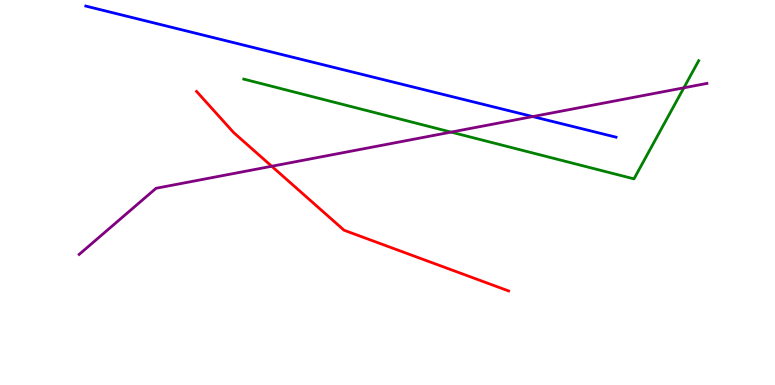[{'lines': ['blue', 'red'], 'intersections': []}, {'lines': ['green', 'red'], 'intersections': []}, {'lines': ['purple', 'red'], 'intersections': [{'x': 3.51, 'y': 5.68}]}, {'lines': ['blue', 'green'], 'intersections': []}, {'lines': ['blue', 'purple'], 'intersections': [{'x': 6.87, 'y': 6.97}]}, {'lines': ['green', 'purple'], 'intersections': [{'x': 5.82, 'y': 6.57}, {'x': 8.82, 'y': 7.72}]}]